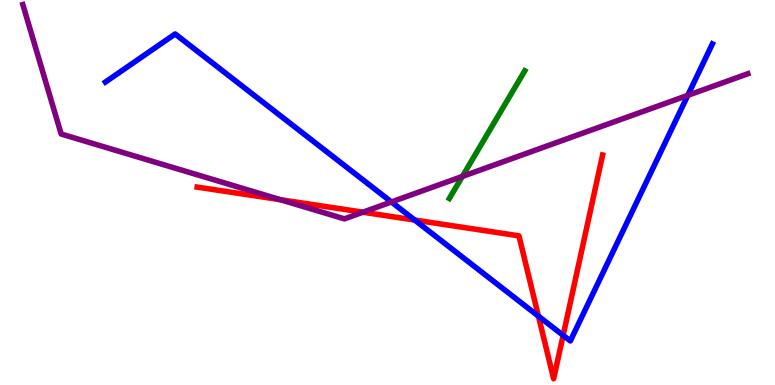[{'lines': ['blue', 'red'], 'intersections': [{'x': 5.35, 'y': 4.28}, {'x': 6.95, 'y': 1.79}, {'x': 7.27, 'y': 1.29}]}, {'lines': ['green', 'red'], 'intersections': []}, {'lines': ['purple', 'red'], 'intersections': [{'x': 3.62, 'y': 4.81}, {'x': 4.68, 'y': 4.49}]}, {'lines': ['blue', 'green'], 'intersections': []}, {'lines': ['blue', 'purple'], 'intersections': [{'x': 5.05, 'y': 4.75}, {'x': 8.87, 'y': 7.52}]}, {'lines': ['green', 'purple'], 'intersections': [{'x': 5.97, 'y': 5.42}]}]